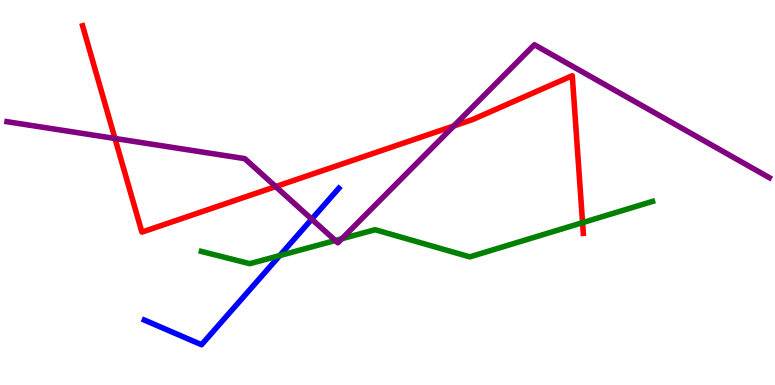[{'lines': ['blue', 'red'], 'intersections': []}, {'lines': ['green', 'red'], 'intersections': [{'x': 7.52, 'y': 4.22}]}, {'lines': ['purple', 'red'], 'intersections': [{'x': 1.48, 'y': 6.4}, {'x': 3.56, 'y': 5.15}, {'x': 5.86, 'y': 6.73}]}, {'lines': ['blue', 'green'], 'intersections': [{'x': 3.61, 'y': 3.36}]}, {'lines': ['blue', 'purple'], 'intersections': [{'x': 4.02, 'y': 4.31}]}, {'lines': ['green', 'purple'], 'intersections': [{'x': 4.33, 'y': 3.75}, {'x': 4.41, 'y': 3.8}]}]